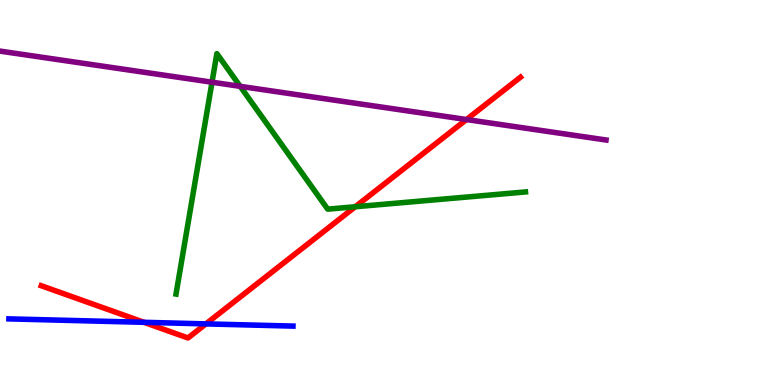[{'lines': ['blue', 'red'], 'intersections': [{'x': 1.86, 'y': 1.63}, {'x': 2.66, 'y': 1.59}]}, {'lines': ['green', 'red'], 'intersections': [{'x': 4.58, 'y': 4.63}]}, {'lines': ['purple', 'red'], 'intersections': [{'x': 6.02, 'y': 6.9}]}, {'lines': ['blue', 'green'], 'intersections': []}, {'lines': ['blue', 'purple'], 'intersections': []}, {'lines': ['green', 'purple'], 'intersections': [{'x': 2.74, 'y': 7.86}, {'x': 3.1, 'y': 7.76}]}]